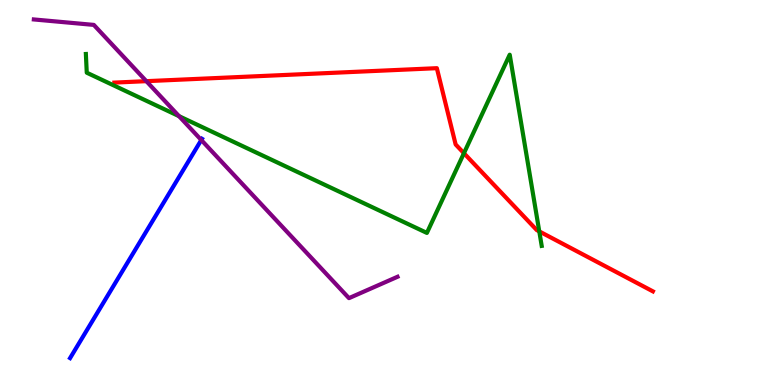[{'lines': ['blue', 'red'], 'intersections': []}, {'lines': ['green', 'red'], 'intersections': [{'x': 5.99, 'y': 6.02}, {'x': 6.96, 'y': 3.99}]}, {'lines': ['purple', 'red'], 'intersections': [{'x': 1.89, 'y': 7.89}]}, {'lines': ['blue', 'green'], 'intersections': []}, {'lines': ['blue', 'purple'], 'intersections': [{'x': 2.6, 'y': 6.36}]}, {'lines': ['green', 'purple'], 'intersections': [{'x': 2.31, 'y': 6.98}]}]